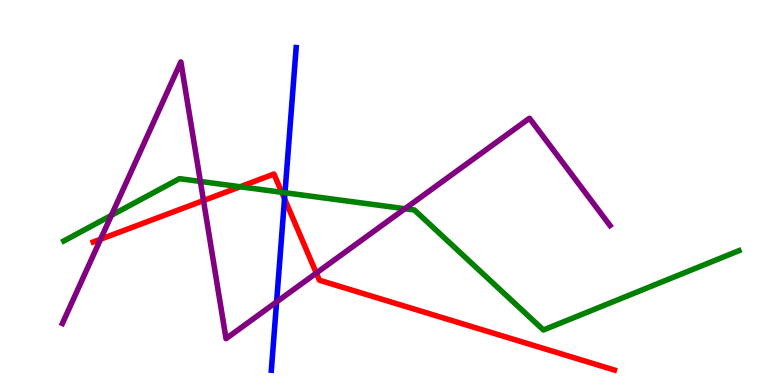[{'lines': ['blue', 'red'], 'intersections': [{'x': 3.67, 'y': 4.84}]}, {'lines': ['green', 'red'], 'intersections': [{'x': 3.1, 'y': 5.15}, {'x': 3.64, 'y': 5.01}]}, {'lines': ['purple', 'red'], 'intersections': [{'x': 1.3, 'y': 3.79}, {'x': 2.63, 'y': 4.79}, {'x': 4.08, 'y': 2.91}]}, {'lines': ['blue', 'green'], 'intersections': [{'x': 3.68, 'y': 4.99}]}, {'lines': ['blue', 'purple'], 'intersections': [{'x': 3.57, 'y': 2.16}]}, {'lines': ['green', 'purple'], 'intersections': [{'x': 1.44, 'y': 4.41}, {'x': 2.59, 'y': 5.29}, {'x': 5.22, 'y': 4.58}]}]